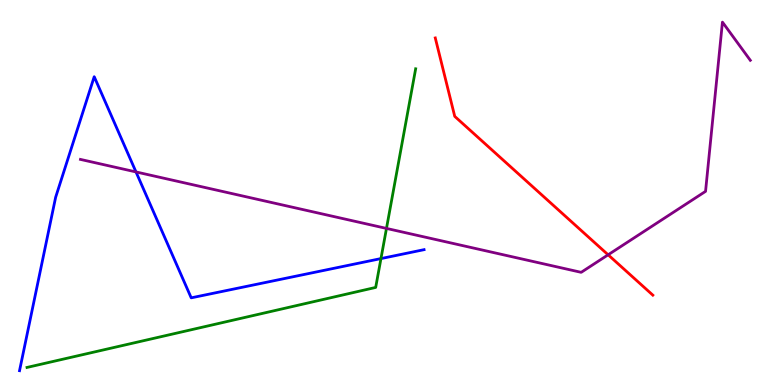[{'lines': ['blue', 'red'], 'intersections': []}, {'lines': ['green', 'red'], 'intersections': []}, {'lines': ['purple', 'red'], 'intersections': [{'x': 7.85, 'y': 3.38}]}, {'lines': ['blue', 'green'], 'intersections': [{'x': 4.92, 'y': 3.28}]}, {'lines': ['blue', 'purple'], 'intersections': [{'x': 1.75, 'y': 5.53}]}, {'lines': ['green', 'purple'], 'intersections': [{'x': 4.99, 'y': 4.07}]}]